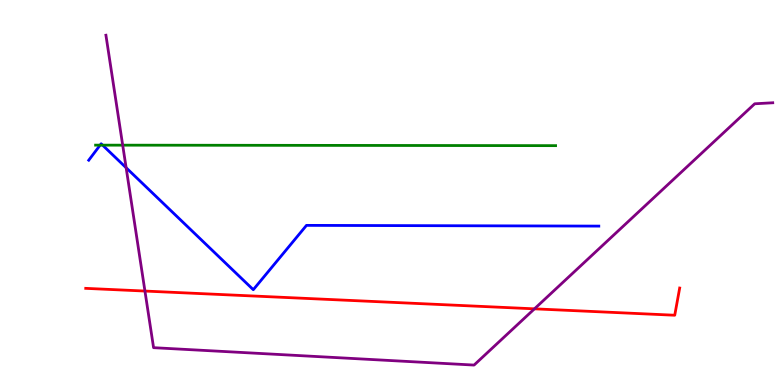[{'lines': ['blue', 'red'], 'intersections': []}, {'lines': ['green', 'red'], 'intersections': []}, {'lines': ['purple', 'red'], 'intersections': [{'x': 1.87, 'y': 2.44}, {'x': 6.9, 'y': 1.98}]}, {'lines': ['blue', 'green'], 'intersections': [{'x': 1.29, 'y': 6.23}, {'x': 1.32, 'y': 6.23}]}, {'lines': ['blue', 'purple'], 'intersections': [{'x': 1.63, 'y': 5.64}]}, {'lines': ['green', 'purple'], 'intersections': [{'x': 1.58, 'y': 6.23}]}]